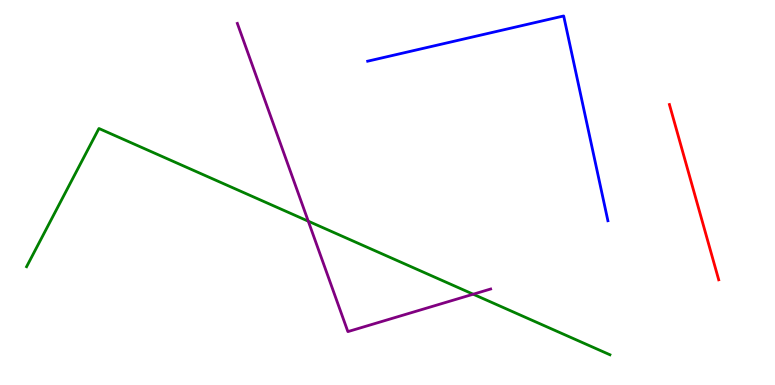[{'lines': ['blue', 'red'], 'intersections': []}, {'lines': ['green', 'red'], 'intersections': []}, {'lines': ['purple', 'red'], 'intersections': []}, {'lines': ['blue', 'green'], 'intersections': []}, {'lines': ['blue', 'purple'], 'intersections': []}, {'lines': ['green', 'purple'], 'intersections': [{'x': 3.98, 'y': 4.25}, {'x': 6.11, 'y': 2.36}]}]